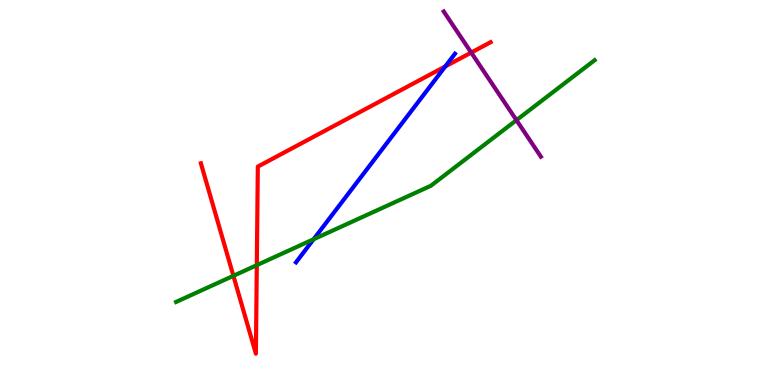[{'lines': ['blue', 'red'], 'intersections': [{'x': 5.75, 'y': 8.27}]}, {'lines': ['green', 'red'], 'intersections': [{'x': 3.01, 'y': 2.84}, {'x': 3.31, 'y': 3.11}]}, {'lines': ['purple', 'red'], 'intersections': [{'x': 6.08, 'y': 8.63}]}, {'lines': ['blue', 'green'], 'intersections': [{'x': 4.05, 'y': 3.79}]}, {'lines': ['blue', 'purple'], 'intersections': []}, {'lines': ['green', 'purple'], 'intersections': [{'x': 6.66, 'y': 6.88}]}]